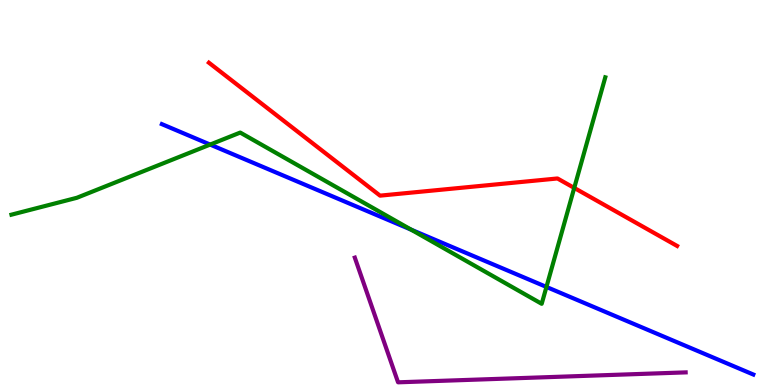[{'lines': ['blue', 'red'], 'intersections': []}, {'lines': ['green', 'red'], 'intersections': [{'x': 7.41, 'y': 5.12}]}, {'lines': ['purple', 'red'], 'intersections': []}, {'lines': ['blue', 'green'], 'intersections': [{'x': 2.71, 'y': 6.24}, {'x': 5.31, 'y': 4.03}, {'x': 7.05, 'y': 2.55}]}, {'lines': ['blue', 'purple'], 'intersections': []}, {'lines': ['green', 'purple'], 'intersections': []}]